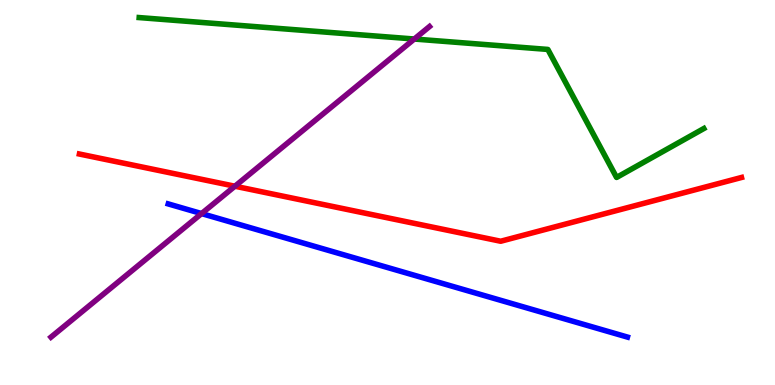[{'lines': ['blue', 'red'], 'intersections': []}, {'lines': ['green', 'red'], 'intersections': []}, {'lines': ['purple', 'red'], 'intersections': [{'x': 3.03, 'y': 5.16}]}, {'lines': ['blue', 'green'], 'intersections': []}, {'lines': ['blue', 'purple'], 'intersections': [{'x': 2.6, 'y': 4.45}]}, {'lines': ['green', 'purple'], 'intersections': [{'x': 5.35, 'y': 8.99}]}]